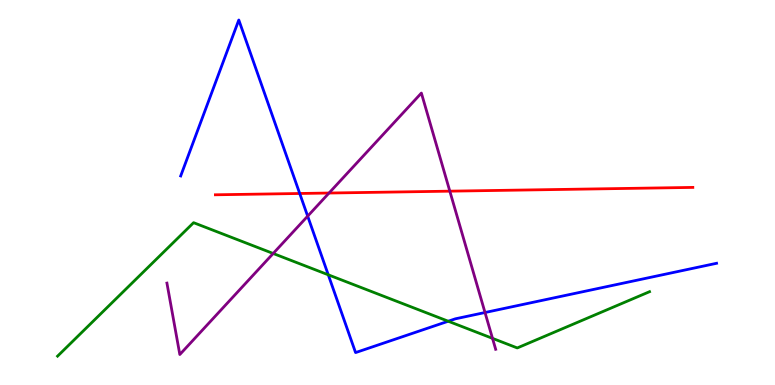[{'lines': ['blue', 'red'], 'intersections': [{'x': 3.87, 'y': 4.97}]}, {'lines': ['green', 'red'], 'intersections': []}, {'lines': ['purple', 'red'], 'intersections': [{'x': 4.25, 'y': 4.99}, {'x': 5.8, 'y': 5.03}]}, {'lines': ['blue', 'green'], 'intersections': [{'x': 4.24, 'y': 2.86}, {'x': 5.78, 'y': 1.66}]}, {'lines': ['blue', 'purple'], 'intersections': [{'x': 3.97, 'y': 4.39}, {'x': 6.26, 'y': 1.88}]}, {'lines': ['green', 'purple'], 'intersections': [{'x': 3.52, 'y': 3.42}, {'x': 6.35, 'y': 1.21}]}]